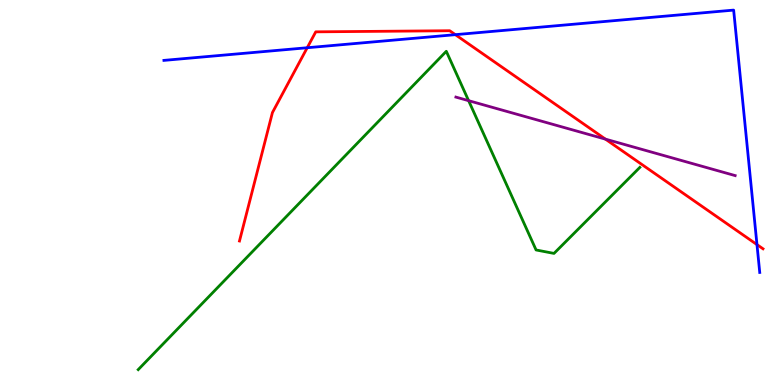[{'lines': ['blue', 'red'], 'intersections': [{'x': 3.96, 'y': 8.76}, {'x': 5.88, 'y': 9.1}, {'x': 9.77, 'y': 3.65}]}, {'lines': ['green', 'red'], 'intersections': []}, {'lines': ['purple', 'red'], 'intersections': [{'x': 7.81, 'y': 6.39}]}, {'lines': ['blue', 'green'], 'intersections': []}, {'lines': ['blue', 'purple'], 'intersections': []}, {'lines': ['green', 'purple'], 'intersections': [{'x': 6.05, 'y': 7.39}]}]